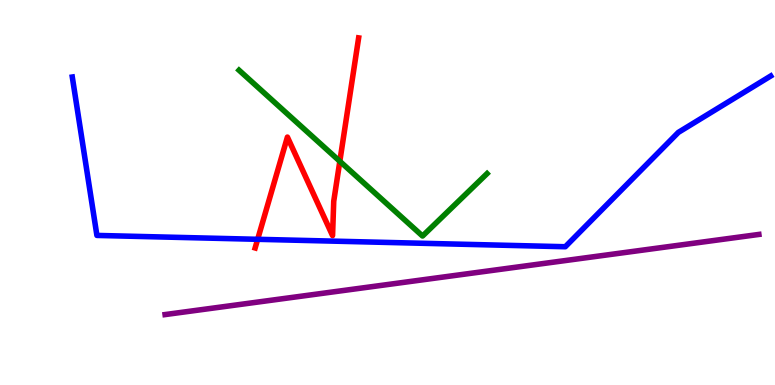[{'lines': ['blue', 'red'], 'intersections': [{'x': 3.32, 'y': 3.78}]}, {'lines': ['green', 'red'], 'intersections': [{'x': 4.38, 'y': 5.81}]}, {'lines': ['purple', 'red'], 'intersections': []}, {'lines': ['blue', 'green'], 'intersections': []}, {'lines': ['blue', 'purple'], 'intersections': []}, {'lines': ['green', 'purple'], 'intersections': []}]